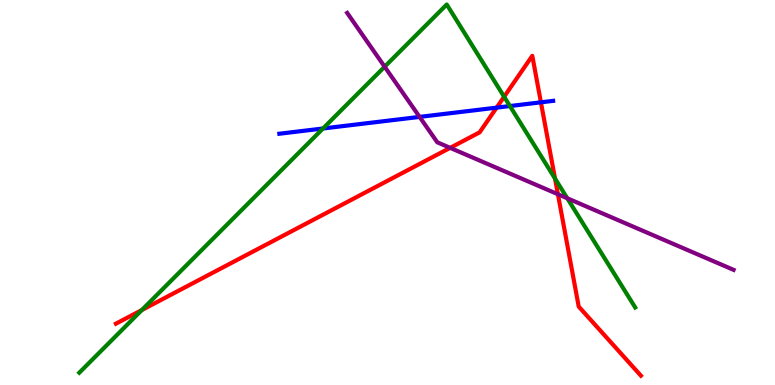[{'lines': ['blue', 'red'], 'intersections': [{'x': 6.41, 'y': 7.2}, {'x': 6.98, 'y': 7.34}]}, {'lines': ['green', 'red'], 'intersections': [{'x': 1.83, 'y': 1.95}, {'x': 6.5, 'y': 7.49}, {'x': 7.16, 'y': 5.36}]}, {'lines': ['purple', 'red'], 'intersections': [{'x': 5.81, 'y': 6.16}, {'x': 7.2, 'y': 4.95}]}, {'lines': ['blue', 'green'], 'intersections': [{'x': 4.17, 'y': 6.66}, {'x': 6.58, 'y': 7.25}]}, {'lines': ['blue', 'purple'], 'intersections': [{'x': 5.41, 'y': 6.96}]}, {'lines': ['green', 'purple'], 'intersections': [{'x': 4.96, 'y': 8.27}, {'x': 7.32, 'y': 4.85}]}]